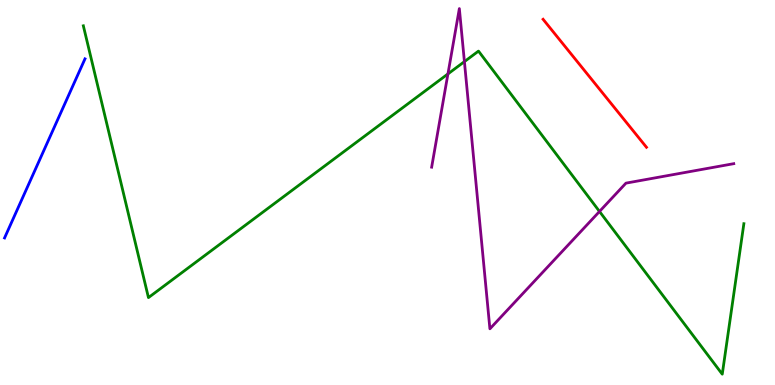[{'lines': ['blue', 'red'], 'intersections': []}, {'lines': ['green', 'red'], 'intersections': []}, {'lines': ['purple', 'red'], 'intersections': []}, {'lines': ['blue', 'green'], 'intersections': []}, {'lines': ['blue', 'purple'], 'intersections': []}, {'lines': ['green', 'purple'], 'intersections': [{'x': 5.78, 'y': 8.08}, {'x': 5.99, 'y': 8.4}, {'x': 7.74, 'y': 4.51}]}]